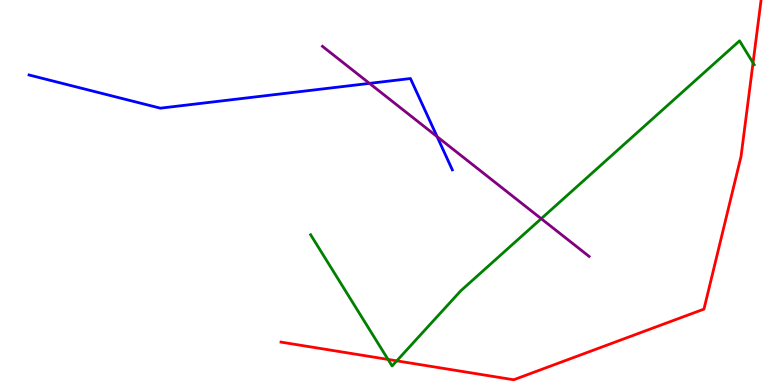[{'lines': ['blue', 'red'], 'intersections': []}, {'lines': ['green', 'red'], 'intersections': [{'x': 5.01, 'y': 0.664}, {'x': 5.12, 'y': 0.628}, {'x': 9.72, 'y': 8.37}]}, {'lines': ['purple', 'red'], 'intersections': []}, {'lines': ['blue', 'green'], 'intersections': []}, {'lines': ['blue', 'purple'], 'intersections': [{'x': 4.77, 'y': 7.83}, {'x': 5.64, 'y': 6.45}]}, {'lines': ['green', 'purple'], 'intersections': [{'x': 6.98, 'y': 4.32}]}]